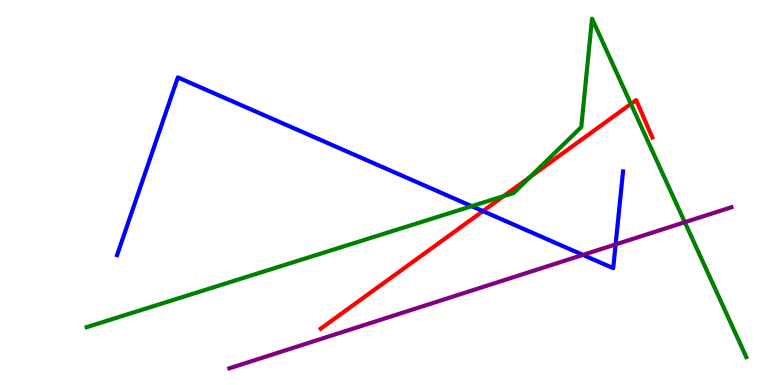[{'lines': ['blue', 'red'], 'intersections': [{'x': 6.23, 'y': 4.52}]}, {'lines': ['green', 'red'], 'intersections': [{'x': 6.5, 'y': 4.91}, {'x': 6.84, 'y': 5.4}, {'x': 8.14, 'y': 7.3}]}, {'lines': ['purple', 'red'], 'intersections': []}, {'lines': ['blue', 'green'], 'intersections': [{'x': 6.09, 'y': 4.64}]}, {'lines': ['blue', 'purple'], 'intersections': [{'x': 7.52, 'y': 3.38}, {'x': 7.94, 'y': 3.65}]}, {'lines': ['green', 'purple'], 'intersections': [{'x': 8.84, 'y': 4.23}]}]